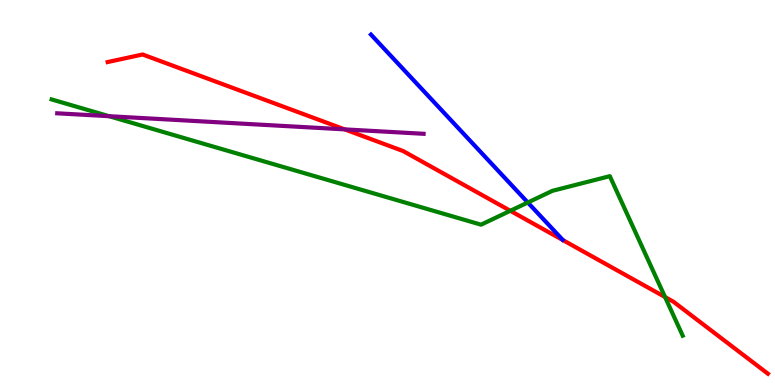[{'lines': ['blue', 'red'], 'intersections': []}, {'lines': ['green', 'red'], 'intersections': [{'x': 6.58, 'y': 4.52}, {'x': 8.58, 'y': 2.28}]}, {'lines': ['purple', 'red'], 'intersections': [{'x': 4.45, 'y': 6.64}]}, {'lines': ['blue', 'green'], 'intersections': [{'x': 6.81, 'y': 4.74}]}, {'lines': ['blue', 'purple'], 'intersections': []}, {'lines': ['green', 'purple'], 'intersections': [{'x': 1.41, 'y': 6.98}]}]